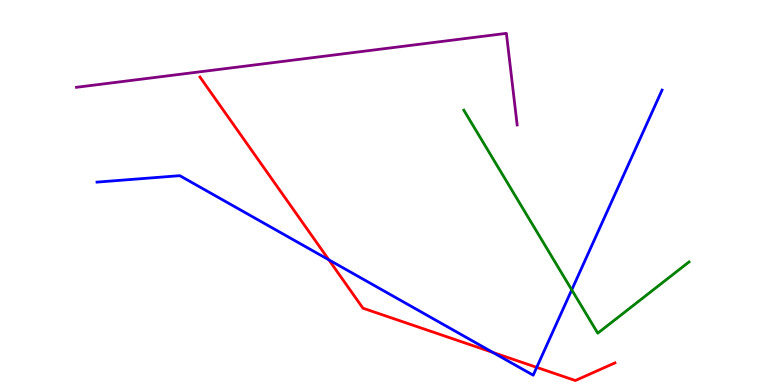[{'lines': ['blue', 'red'], 'intersections': [{'x': 4.24, 'y': 3.25}, {'x': 6.36, 'y': 0.845}, {'x': 6.93, 'y': 0.458}]}, {'lines': ['green', 'red'], 'intersections': []}, {'lines': ['purple', 'red'], 'intersections': []}, {'lines': ['blue', 'green'], 'intersections': [{'x': 7.38, 'y': 2.47}]}, {'lines': ['blue', 'purple'], 'intersections': []}, {'lines': ['green', 'purple'], 'intersections': []}]